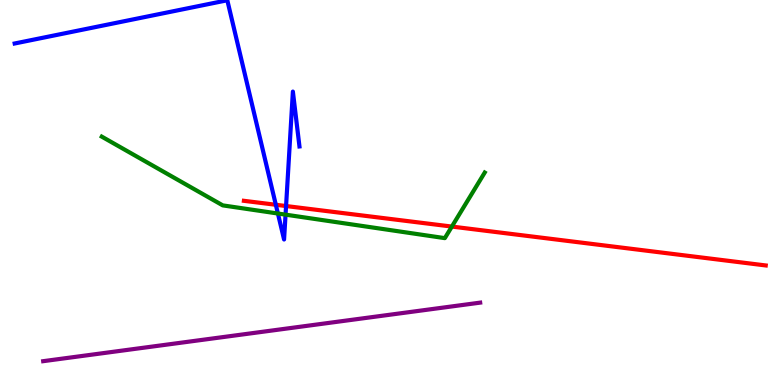[{'lines': ['blue', 'red'], 'intersections': [{'x': 3.56, 'y': 4.68}, {'x': 3.69, 'y': 4.65}]}, {'lines': ['green', 'red'], 'intersections': [{'x': 5.83, 'y': 4.12}]}, {'lines': ['purple', 'red'], 'intersections': []}, {'lines': ['blue', 'green'], 'intersections': [{'x': 3.59, 'y': 4.45}, {'x': 3.68, 'y': 4.42}]}, {'lines': ['blue', 'purple'], 'intersections': []}, {'lines': ['green', 'purple'], 'intersections': []}]